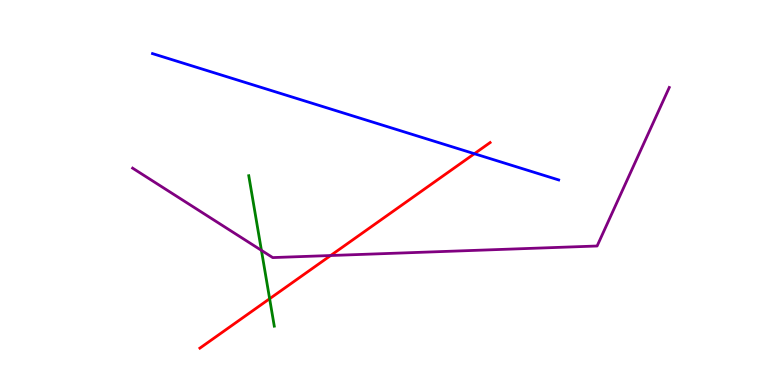[{'lines': ['blue', 'red'], 'intersections': [{'x': 6.12, 'y': 6.01}]}, {'lines': ['green', 'red'], 'intersections': [{'x': 3.48, 'y': 2.24}]}, {'lines': ['purple', 'red'], 'intersections': [{'x': 4.27, 'y': 3.36}]}, {'lines': ['blue', 'green'], 'intersections': []}, {'lines': ['blue', 'purple'], 'intersections': []}, {'lines': ['green', 'purple'], 'intersections': [{'x': 3.37, 'y': 3.5}]}]